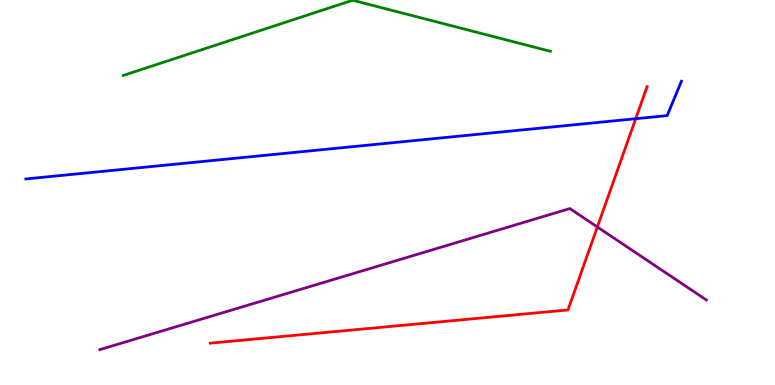[{'lines': ['blue', 'red'], 'intersections': [{'x': 8.2, 'y': 6.92}]}, {'lines': ['green', 'red'], 'intersections': []}, {'lines': ['purple', 'red'], 'intersections': [{'x': 7.71, 'y': 4.1}]}, {'lines': ['blue', 'green'], 'intersections': []}, {'lines': ['blue', 'purple'], 'intersections': []}, {'lines': ['green', 'purple'], 'intersections': []}]